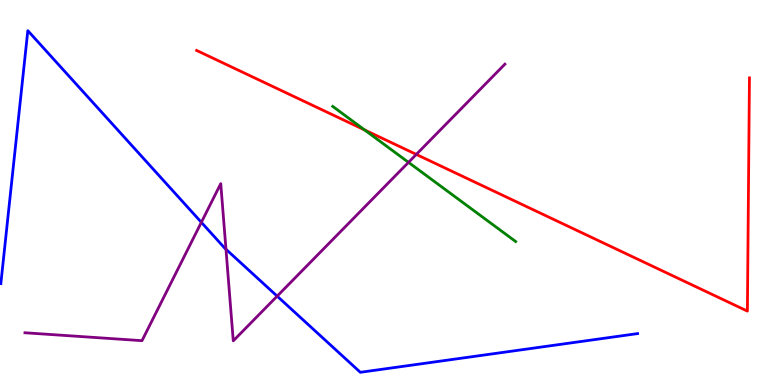[{'lines': ['blue', 'red'], 'intersections': []}, {'lines': ['green', 'red'], 'intersections': [{'x': 4.71, 'y': 6.62}]}, {'lines': ['purple', 'red'], 'intersections': [{'x': 5.37, 'y': 5.99}]}, {'lines': ['blue', 'green'], 'intersections': []}, {'lines': ['blue', 'purple'], 'intersections': [{'x': 2.6, 'y': 4.23}, {'x': 2.92, 'y': 3.53}, {'x': 3.58, 'y': 2.31}]}, {'lines': ['green', 'purple'], 'intersections': [{'x': 5.27, 'y': 5.78}]}]